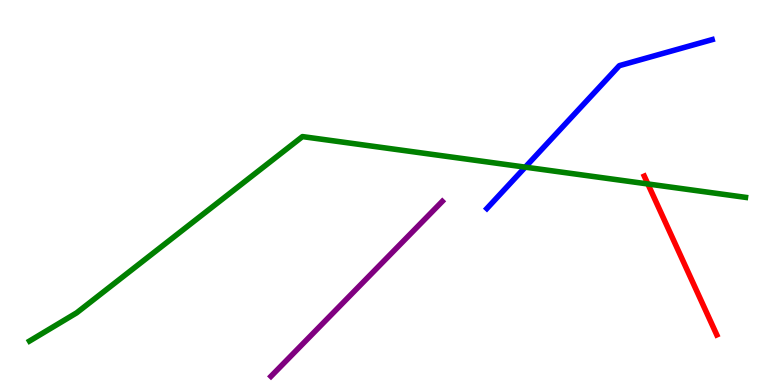[{'lines': ['blue', 'red'], 'intersections': []}, {'lines': ['green', 'red'], 'intersections': [{'x': 8.36, 'y': 5.22}]}, {'lines': ['purple', 'red'], 'intersections': []}, {'lines': ['blue', 'green'], 'intersections': [{'x': 6.78, 'y': 5.66}]}, {'lines': ['blue', 'purple'], 'intersections': []}, {'lines': ['green', 'purple'], 'intersections': []}]